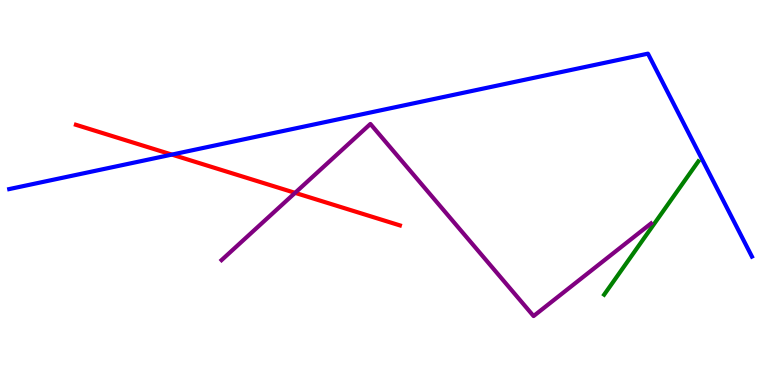[{'lines': ['blue', 'red'], 'intersections': [{'x': 2.22, 'y': 5.98}]}, {'lines': ['green', 'red'], 'intersections': []}, {'lines': ['purple', 'red'], 'intersections': [{'x': 3.81, 'y': 4.99}]}, {'lines': ['blue', 'green'], 'intersections': []}, {'lines': ['blue', 'purple'], 'intersections': []}, {'lines': ['green', 'purple'], 'intersections': []}]